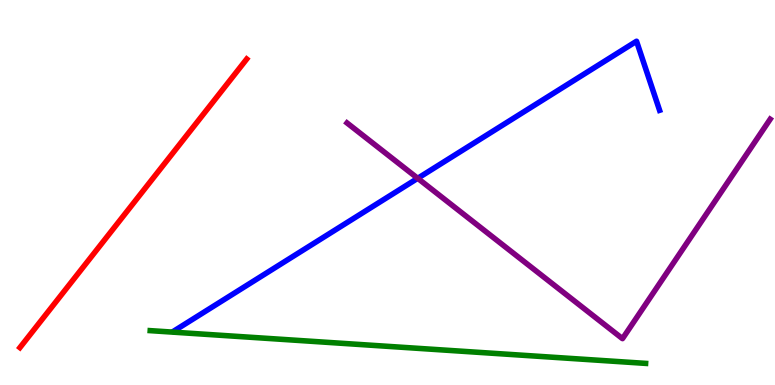[{'lines': ['blue', 'red'], 'intersections': []}, {'lines': ['green', 'red'], 'intersections': []}, {'lines': ['purple', 'red'], 'intersections': []}, {'lines': ['blue', 'green'], 'intersections': []}, {'lines': ['blue', 'purple'], 'intersections': [{'x': 5.39, 'y': 5.37}]}, {'lines': ['green', 'purple'], 'intersections': []}]